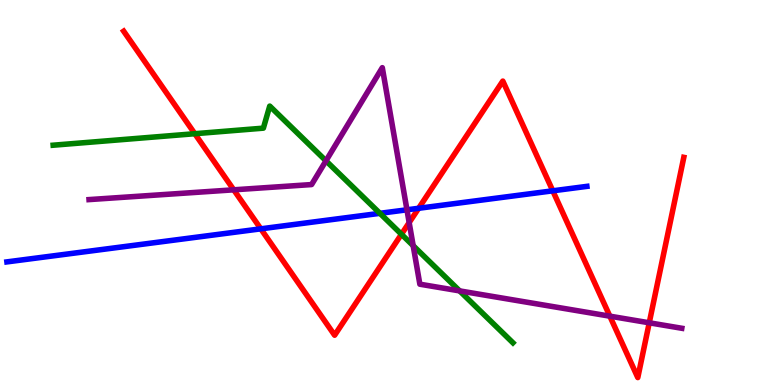[{'lines': ['blue', 'red'], 'intersections': [{'x': 3.37, 'y': 4.06}, {'x': 5.4, 'y': 4.59}, {'x': 7.13, 'y': 5.04}]}, {'lines': ['green', 'red'], 'intersections': [{'x': 2.51, 'y': 6.53}, {'x': 5.18, 'y': 3.92}]}, {'lines': ['purple', 'red'], 'intersections': [{'x': 3.02, 'y': 5.07}, {'x': 5.28, 'y': 4.22}, {'x': 7.87, 'y': 1.79}, {'x': 8.38, 'y': 1.62}]}, {'lines': ['blue', 'green'], 'intersections': [{'x': 4.9, 'y': 4.46}]}, {'lines': ['blue', 'purple'], 'intersections': [{'x': 5.25, 'y': 4.55}]}, {'lines': ['green', 'purple'], 'intersections': [{'x': 4.21, 'y': 5.82}, {'x': 5.33, 'y': 3.62}, {'x': 5.93, 'y': 2.44}]}]